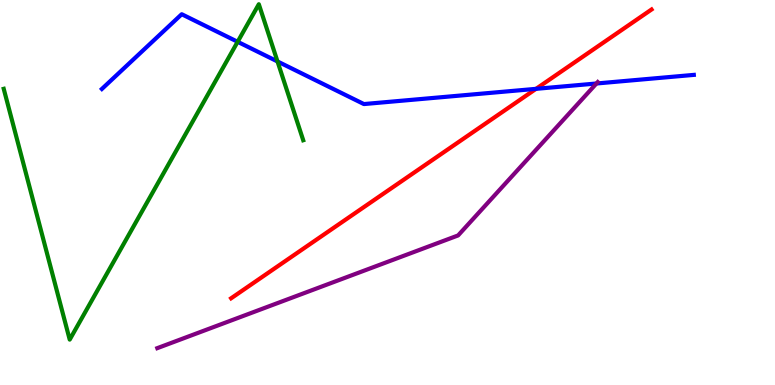[{'lines': ['blue', 'red'], 'intersections': [{'x': 6.92, 'y': 7.69}]}, {'lines': ['green', 'red'], 'intersections': []}, {'lines': ['purple', 'red'], 'intersections': []}, {'lines': ['blue', 'green'], 'intersections': [{'x': 3.07, 'y': 8.91}, {'x': 3.58, 'y': 8.4}]}, {'lines': ['blue', 'purple'], 'intersections': [{'x': 7.7, 'y': 7.83}]}, {'lines': ['green', 'purple'], 'intersections': []}]